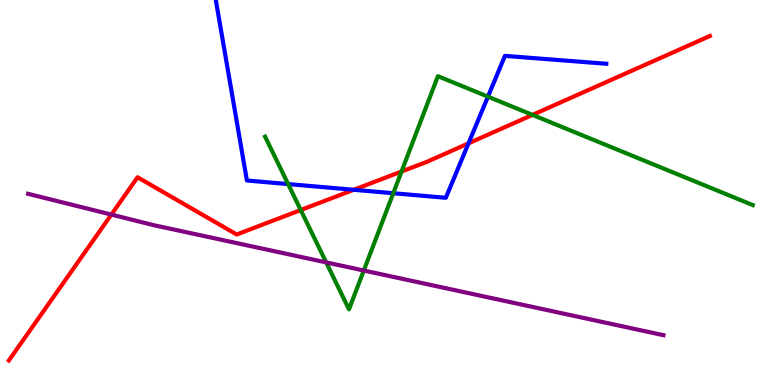[{'lines': ['blue', 'red'], 'intersections': [{'x': 4.56, 'y': 5.07}, {'x': 6.05, 'y': 6.28}]}, {'lines': ['green', 'red'], 'intersections': [{'x': 3.88, 'y': 4.54}, {'x': 5.18, 'y': 5.54}, {'x': 6.87, 'y': 7.02}]}, {'lines': ['purple', 'red'], 'intersections': [{'x': 1.44, 'y': 4.43}]}, {'lines': ['blue', 'green'], 'intersections': [{'x': 3.72, 'y': 5.22}, {'x': 5.07, 'y': 4.98}, {'x': 6.3, 'y': 7.49}]}, {'lines': ['blue', 'purple'], 'intersections': []}, {'lines': ['green', 'purple'], 'intersections': [{'x': 4.21, 'y': 3.18}, {'x': 4.69, 'y': 2.97}]}]